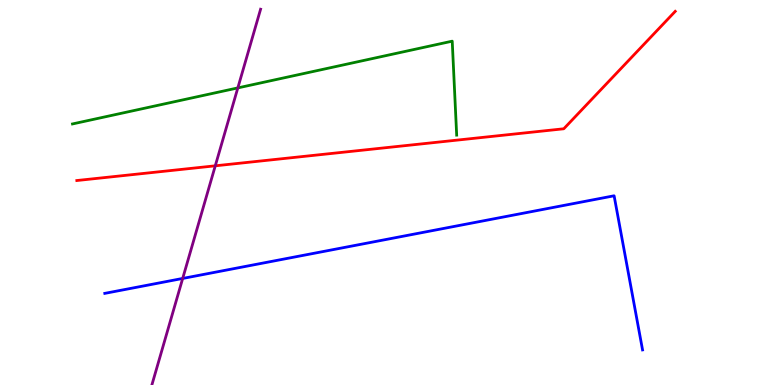[{'lines': ['blue', 'red'], 'intersections': []}, {'lines': ['green', 'red'], 'intersections': []}, {'lines': ['purple', 'red'], 'intersections': [{'x': 2.78, 'y': 5.69}]}, {'lines': ['blue', 'green'], 'intersections': []}, {'lines': ['blue', 'purple'], 'intersections': [{'x': 2.36, 'y': 2.77}]}, {'lines': ['green', 'purple'], 'intersections': [{'x': 3.07, 'y': 7.72}]}]